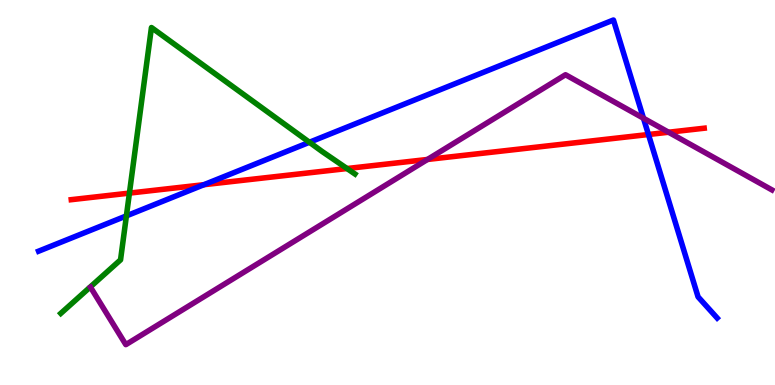[{'lines': ['blue', 'red'], 'intersections': [{'x': 2.63, 'y': 5.2}, {'x': 8.37, 'y': 6.51}]}, {'lines': ['green', 'red'], 'intersections': [{'x': 1.67, 'y': 4.98}, {'x': 4.48, 'y': 5.62}]}, {'lines': ['purple', 'red'], 'intersections': [{'x': 5.52, 'y': 5.86}, {'x': 8.63, 'y': 6.57}]}, {'lines': ['blue', 'green'], 'intersections': [{'x': 1.63, 'y': 4.39}, {'x': 3.99, 'y': 6.3}]}, {'lines': ['blue', 'purple'], 'intersections': [{'x': 8.3, 'y': 6.93}]}, {'lines': ['green', 'purple'], 'intersections': []}]